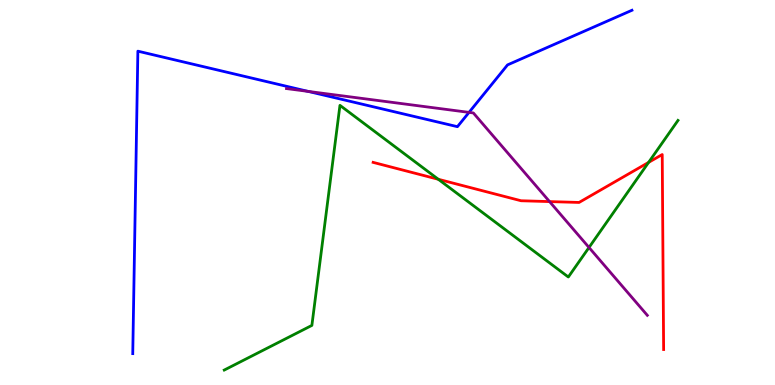[{'lines': ['blue', 'red'], 'intersections': []}, {'lines': ['green', 'red'], 'intersections': [{'x': 5.66, 'y': 5.34}, {'x': 8.37, 'y': 5.78}]}, {'lines': ['purple', 'red'], 'intersections': [{'x': 7.09, 'y': 4.76}]}, {'lines': ['blue', 'green'], 'intersections': []}, {'lines': ['blue', 'purple'], 'intersections': [{'x': 3.98, 'y': 7.63}, {'x': 6.05, 'y': 7.08}]}, {'lines': ['green', 'purple'], 'intersections': [{'x': 7.6, 'y': 3.57}]}]